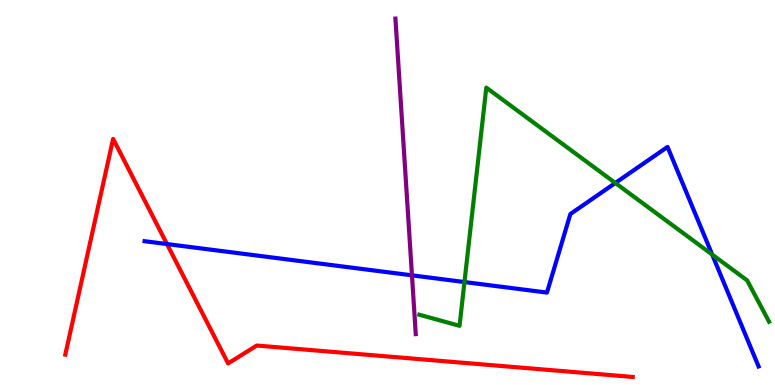[{'lines': ['blue', 'red'], 'intersections': [{'x': 2.15, 'y': 3.66}]}, {'lines': ['green', 'red'], 'intersections': []}, {'lines': ['purple', 'red'], 'intersections': []}, {'lines': ['blue', 'green'], 'intersections': [{'x': 5.99, 'y': 2.67}, {'x': 7.94, 'y': 5.25}, {'x': 9.19, 'y': 3.39}]}, {'lines': ['blue', 'purple'], 'intersections': [{'x': 5.32, 'y': 2.85}]}, {'lines': ['green', 'purple'], 'intersections': []}]